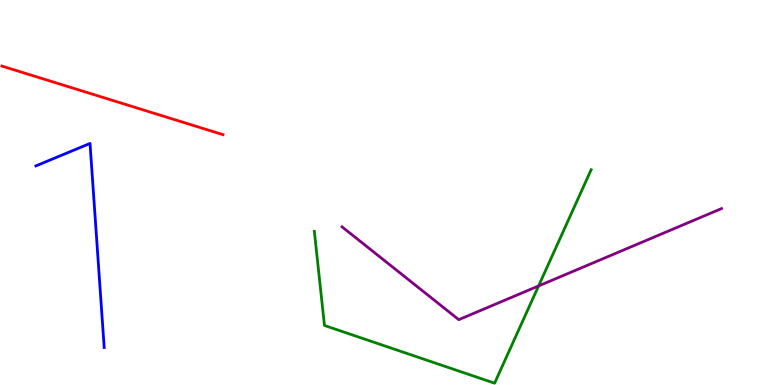[{'lines': ['blue', 'red'], 'intersections': []}, {'lines': ['green', 'red'], 'intersections': []}, {'lines': ['purple', 'red'], 'intersections': []}, {'lines': ['blue', 'green'], 'intersections': []}, {'lines': ['blue', 'purple'], 'intersections': []}, {'lines': ['green', 'purple'], 'intersections': [{'x': 6.95, 'y': 2.57}]}]